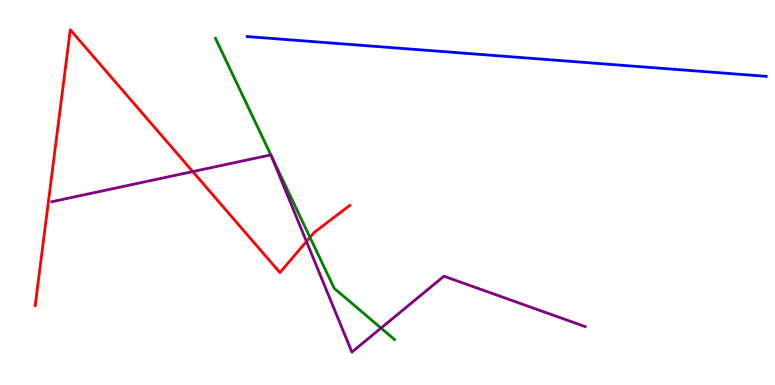[{'lines': ['blue', 'red'], 'intersections': []}, {'lines': ['green', 'red'], 'intersections': [{'x': 4.0, 'y': 3.83}]}, {'lines': ['purple', 'red'], 'intersections': [{'x': 2.49, 'y': 5.54}, {'x': 3.95, 'y': 3.73}]}, {'lines': ['blue', 'green'], 'intersections': []}, {'lines': ['blue', 'purple'], 'intersections': []}, {'lines': ['green', 'purple'], 'intersections': [{'x': 3.49, 'y': 5.98}, {'x': 3.5, 'y': 5.96}, {'x': 4.92, 'y': 1.48}]}]